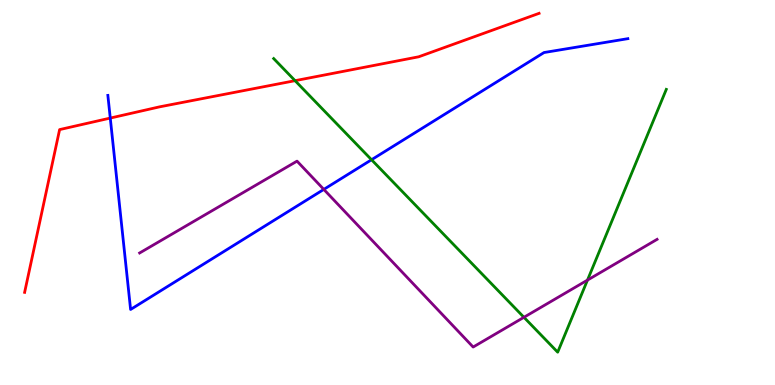[{'lines': ['blue', 'red'], 'intersections': [{'x': 1.42, 'y': 6.93}]}, {'lines': ['green', 'red'], 'intersections': [{'x': 3.81, 'y': 7.9}]}, {'lines': ['purple', 'red'], 'intersections': []}, {'lines': ['blue', 'green'], 'intersections': [{'x': 4.79, 'y': 5.85}]}, {'lines': ['blue', 'purple'], 'intersections': [{'x': 4.18, 'y': 5.08}]}, {'lines': ['green', 'purple'], 'intersections': [{'x': 6.76, 'y': 1.76}, {'x': 7.58, 'y': 2.72}]}]